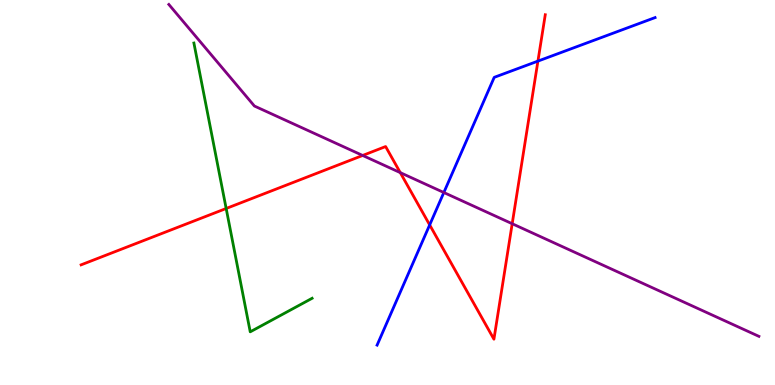[{'lines': ['blue', 'red'], 'intersections': [{'x': 5.54, 'y': 4.16}, {'x': 6.94, 'y': 8.41}]}, {'lines': ['green', 'red'], 'intersections': [{'x': 2.92, 'y': 4.58}]}, {'lines': ['purple', 'red'], 'intersections': [{'x': 4.68, 'y': 5.96}, {'x': 5.16, 'y': 5.52}, {'x': 6.61, 'y': 4.19}]}, {'lines': ['blue', 'green'], 'intersections': []}, {'lines': ['blue', 'purple'], 'intersections': [{'x': 5.73, 'y': 5.0}]}, {'lines': ['green', 'purple'], 'intersections': []}]